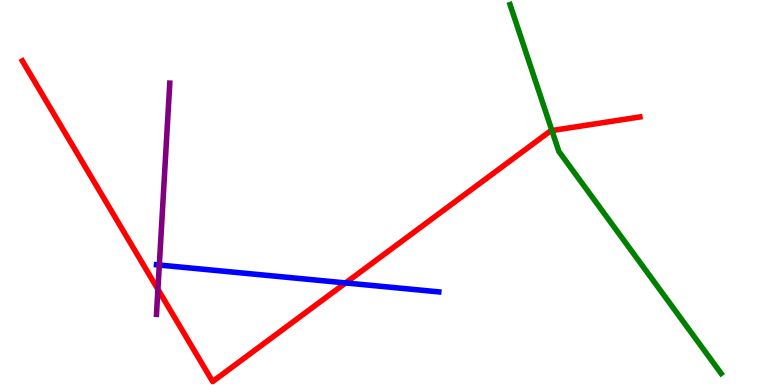[{'lines': ['blue', 'red'], 'intersections': [{'x': 4.46, 'y': 2.65}]}, {'lines': ['green', 'red'], 'intersections': [{'x': 7.12, 'y': 6.61}]}, {'lines': ['purple', 'red'], 'intersections': [{'x': 2.04, 'y': 2.48}]}, {'lines': ['blue', 'green'], 'intersections': []}, {'lines': ['blue', 'purple'], 'intersections': [{'x': 2.06, 'y': 3.12}]}, {'lines': ['green', 'purple'], 'intersections': []}]